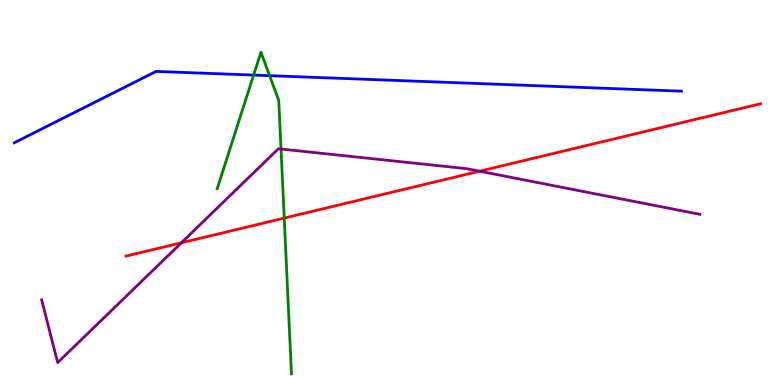[{'lines': ['blue', 'red'], 'intersections': []}, {'lines': ['green', 'red'], 'intersections': [{'x': 3.67, 'y': 4.34}]}, {'lines': ['purple', 'red'], 'intersections': [{'x': 2.34, 'y': 3.69}, {'x': 6.19, 'y': 5.55}]}, {'lines': ['blue', 'green'], 'intersections': [{'x': 3.27, 'y': 8.05}, {'x': 3.48, 'y': 8.03}]}, {'lines': ['blue', 'purple'], 'intersections': []}, {'lines': ['green', 'purple'], 'intersections': [{'x': 3.63, 'y': 6.13}]}]